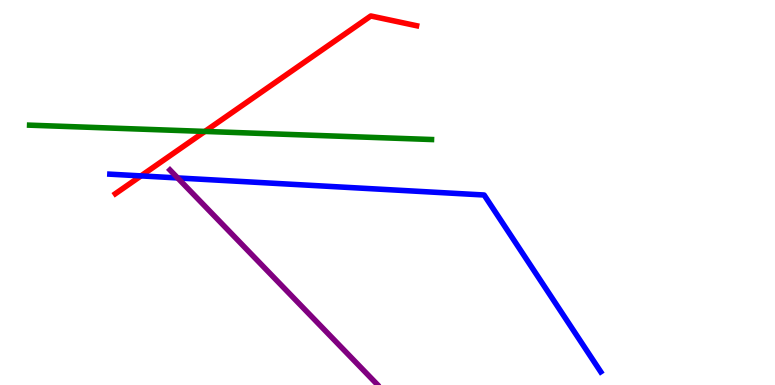[{'lines': ['blue', 'red'], 'intersections': [{'x': 1.82, 'y': 5.43}]}, {'lines': ['green', 'red'], 'intersections': [{'x': 2.64, 'y': 6.59}]}, {'lines': ['purple', 'red'], 'intersections': []}, {'lines': ['blue', 'green'], 'intersections': []}, {'lines': ['blue', 'purple'], 'intersections': [{'x': 2.29, 'y': 5.38}]}, {'lines': ['green', 'purple'], 'intersections': []}]